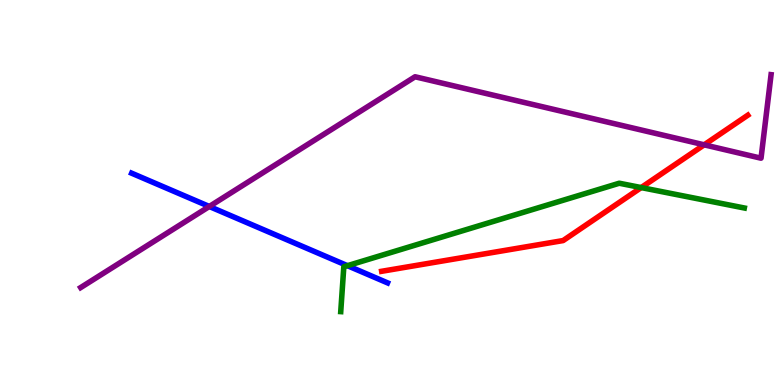[{'lines': ['blue', 'red'], 'intersections': []}, {'lines': ['green', 'red'], 'intersections': [{'x': 8.27, 'y': 5.13}]}, {'lines': ['purple', 'red'], 'intersections': [{'x': 9.09, 'y': 6.24}]}, {'lines': ['blue', 'green'], 'intersections': [{'x': 4.48, 'y': 3.1}]}, {'lines': ['blue', 'purple'], 'intersections': [{'x': 2.7, 'y': 4.64}]}, {'lines': ['green', 'purple'], 'intersections': []}]